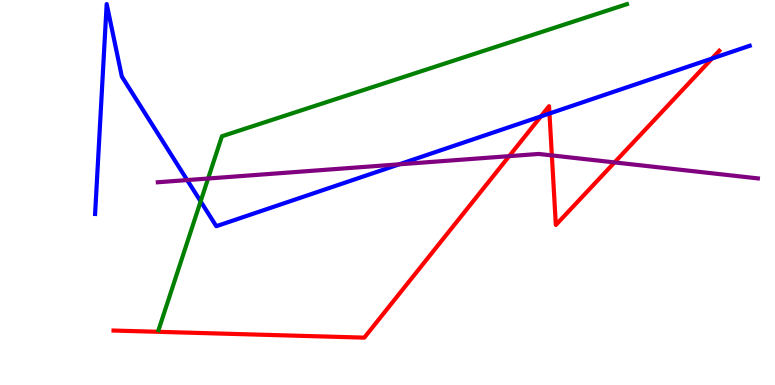[{'lines': ['blue', 'red'], 'intersections': [{'x': 6.98, 'y': 6.98}, {'x': 7.09, 'y': 7.05}, {'x': 9.19, 'y': 8.48}]}, {'lines': ['green', 'red'], 'intersections': []}, {'lines': ['purple', 'red'], 'intersections': [{'x': 6.57, 'y': 5.94}, {'x': 7.12, 'y': 5.96}, {'x': 7.93, 'y': 5.78}]}, {'lines': ['blue', 'green'], 'intersections': [{'x': 2.59, 'y': 4.77}]}, {'lines': ['blue', 'purple'], 'intersections': [{'x': 2.42, 'y': 5.32}, {'x': 5.15, 'y': 5.73}]}, {'lines': ['green', 'purple'], 'intersections': [{'x': 2.69, 'y': 5.36}]}]